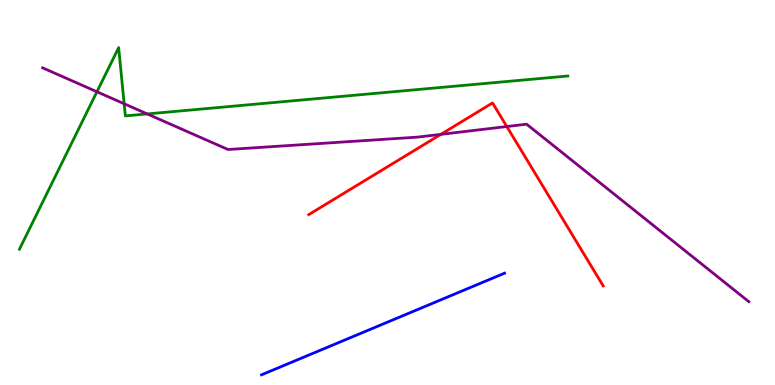[{'lines': ['blue', 'red'], 'intersections': []}, {'lines': ['green', 'red'], 'intersections': []}, {'lines': ['purple', 'red'], 'intersections': [{'x': 5.69, 'y': 6.51}, {'x': 6.54, 'y': 6.71}]}, {'lines': ['blue', 'green'], 'intersections': []}, {'lines': ['blue', 'purple'], 'intersections': []}, {'lines': ['green', 'purple'], 'intersections': [{'x': 1.25, 'y': 7.62}, {'x': 1.6, 'y': 7.3}, {'x': 1.9, 'y': 7.04}]}]